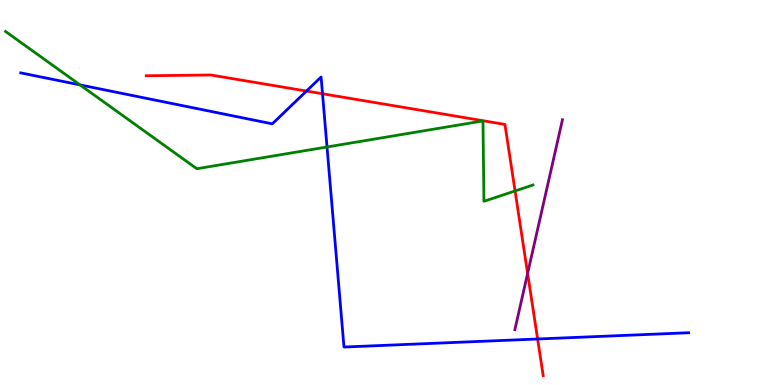[{'lines': ['blue', 'red'], 'intersections': [{'x': 3.95, 'y': 7.63}, {'x': 4.16, 'y': 7.56}, {'x': 6.94, 'y': 1.19}]}, {'lines': ['green', 'red'], 'intersections': [{'x': 6.65, 'y': 5.04}]}, {'lines': ['purple', 'red'], 'intersections': [{'x': 6.81, 'y': 2.9}]}, {'lines': ['blue', 'green'], 'intersections': [{'x': 1.03, 'y': 7.8}, {'x': 4.22, 'y': 6.18}]}, {'lines': ['blue', 'purple'], 'intersections': []}, {'lines': ['green', 'purple'], 'intersections': []}]